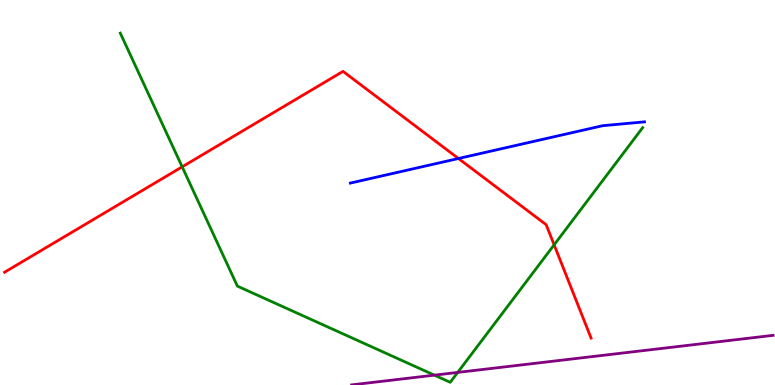[{'lines': ['blue', 'red'], 'intersections': [{'x': 5.92, 'y': 5.88}]}, {'lines': ['green', 'red'], 'intersections': [{'x': 2.35, 'y': 5.67}, {'x': 7.15, 'y': 3.64}]}, {'lines': ['purple', 'red'], 'intersections': []}, {'lines': ['blue', 'green'], 'intersections': []}, {'lines': ['blue', 'purple'], 'intersections': []}, {'lines': ['green', 'purple'], 'intersections': [{'x': 5.61, 'y': 0.256}, {'x': 5.91, 'y': 0.327}]}]